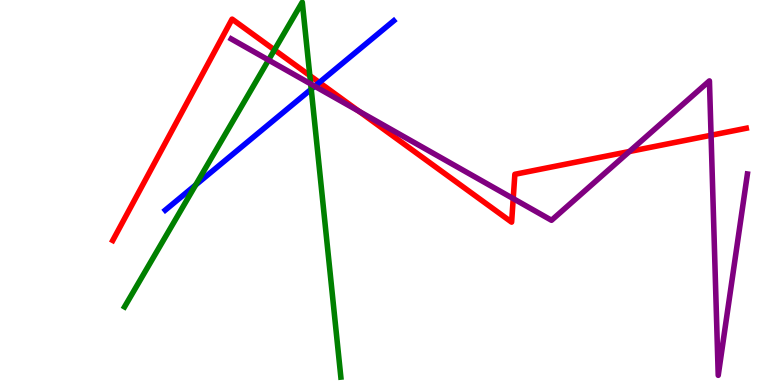[{'lines': ['blue', 'red'], 'intersections': [{'x': 4.12, 'y': 7.86}]}, {'lines': ['green', 'red'], 'intersections': [{'x': 3.54, 'y': 8.7}, {'x': 4.0, 'y': 8.04}]}, {'lines': ['purple', 'red'], 'intersections': [{'x': 4.63, 'y': 7.11}, {'x': 6.62, 'y': 4.84}, {'x': 8.12, 'y': 6.06}, {'x': 9.17, 'y': 6.49}]}, {'lines': ['blue', 'green'], 'intersections': [{'x': 2.52, 'y': 5.2}, {'x': 4.02, 'y': 7.68}]}, {'lines': ['blue', 'purple'], 'intersections': [{'x': 4.06, 'y': 7.76}]}, {'lines': ['green', 'purple'], 'intersections': [{'x': 3.46, 'y': 8.44}, {'x': 4.01, 'y': 7.82}]}]